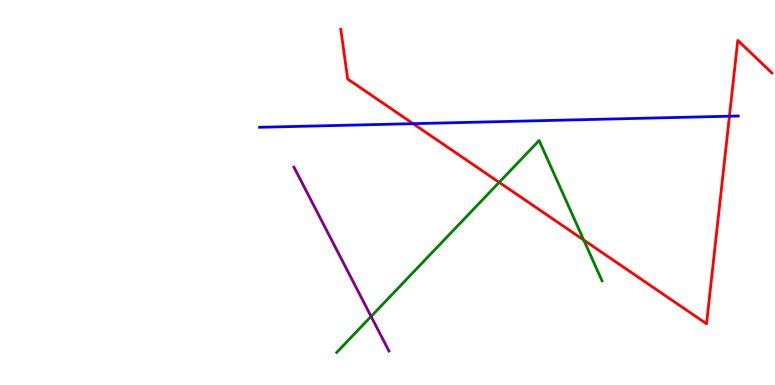[{'lines': ['blue', 'red'], 'intersections': [{'x': 5.33, 'y': 6.79}, {'x': 9.41, 'y': 6.98}]}, {'lines': ['green', 'red'], 'intersections': [{'x': 6.44, 'y': 5.26}, {'x': 7.53, 'y': 3.76}]}, {'lines': ['purple', 'red'], 'intersections': []}, {'lines': ['blue', 'green'], 'intersections': []}, {'lines': ['blue', 'purple'], 'intersections': []}, {'lines': ['green', 'purple'], 'intersections': [{'x': 4.79, 'y': 1.78}]}]